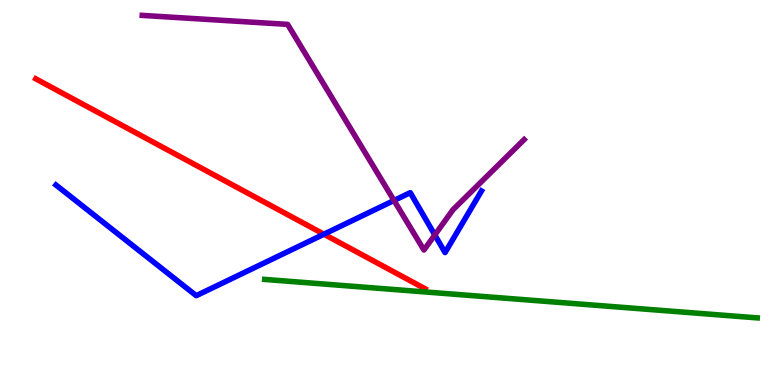[{'lines': ['blue', 'red'], 'intersections': [{'x': 4.18, 'y': 3.92}]}, {'lines': ['green', 'red'], 'intersections': []}, {'lines': ['purple', 'red'], 'intersections': []}, {'lines': ['blue', 'green'], 'intersections': []}, {'lines': ['blue', 'purple'], 'intersections': [{'x': 5.08, 'y': 4.79}, {'x': 5.61, 'y': 3.9}]}, {'lines': ['green', 'purple'], 'intersections': []}]